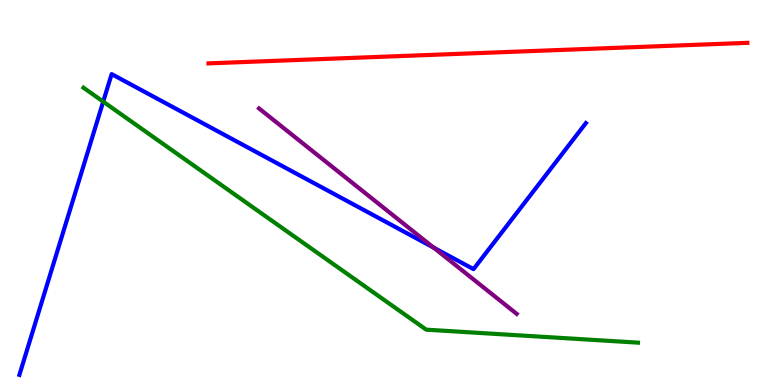[{'lines': ['blue', 'red'], 'intersections': []}, {'lines': ['green', 'red'], 'intersections': []}, {'lines': ['purple', 'red'], 'intersections': []}, {'lines': ['blue', 'green'], 'intersections': [{'x': 1.33, 'y': 7.36}]}, {'lines': ['blue', 'purple'], 'intersections': [{'x': 5.59, 'y': 3.57}]}, {'lines': ['green', 'purple'], 'intersections': []}]